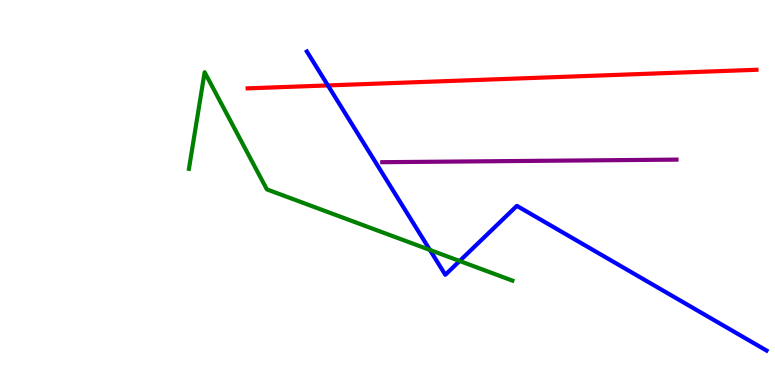[{'lines': ['blue', 'red'], 'intersections': [{'x': 4.23, 'y': 7.78}]}, {'lines': ['green', 'red'], 'intersections': []}, {'lines': ['purple', 'red'], 'intersections': []}, {'lines': ['blue', 'green'], 'intersections': [{'x': 5.55, 'y': 3.51}, {'x': 5.93, 'y': 3.22}]}, {'lines': ['blue', 'purple'], 'intersections': []}, {'lines': ['green', 'purple'], 'intersections': []}]